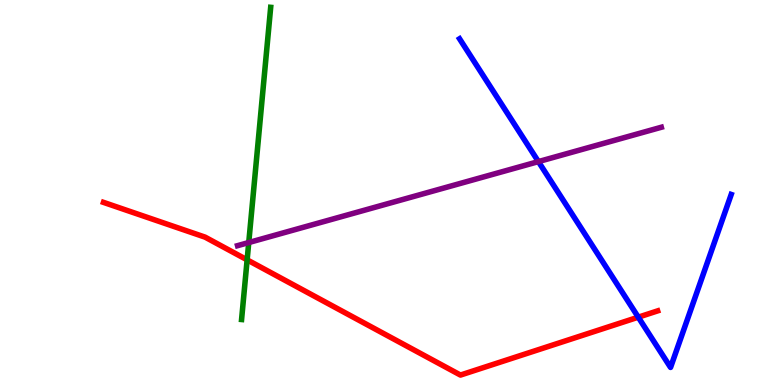[{'lines': ['blue', 'red'], 'intersections': [{'x': 8.24, 'y': 1.76}]}, {'lines': ['green', 'red'], 'intersections': [{'x': 3.19, 'y': 3.25}]}, {'lines': ['purple', 'red'], 'intersections': []}, {'lines': ['blue', 'green'], 'intersections': []}, {'lines': ['blue', 'purple'], 'intersections': [{'x': 6.95, 'y': 5.8}]}, {'lines': ['green', 'purple'], 'intersections': [{'x': 3.21, 'y': 3.7}]}]